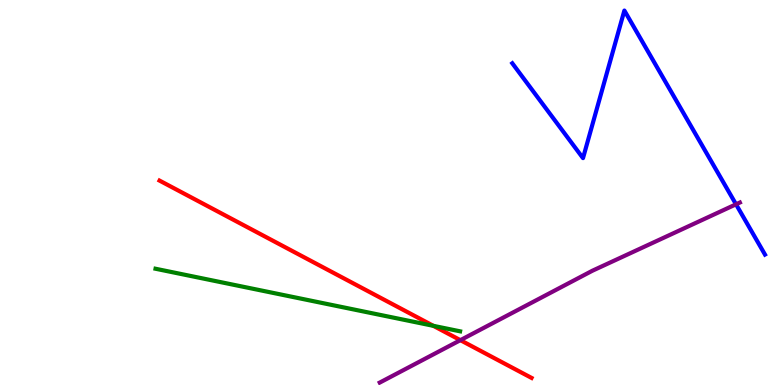[{'lines': ['blue', 'red'], 'intersections': []}, {'lines': ['green', 'red'], 'intersections': [{'x': 5.59, 'y': 1.54}]}, {'lines': ['purple', 'red'], 'intersections': [{'x': 5.94, 'y': 1.16}]}, {'lines': ['blue', 'green'], 'intersections': []}, {'lines': ['blue', 'purple'], 'intersections': [{'x': 9.5, 'y': 4.69}]}, {'lines': ['green', 'purple'], 'intersections': []}]